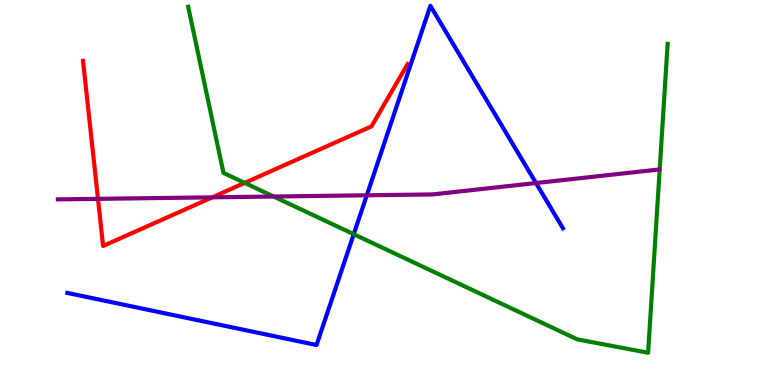[{'lines': ['blue', 'red'], 'intersections': []}, {'lines': ['green', 'red'], 'intersections': [{'x': 3.16, 'y': 5.25}]}, {'lines': ['purple', 'red'], 'intersections': [{'x': 1.26, 'y': 4.84}, {'x': 2.74, 'y': 4.87}]}, {'lines': ['blue', 'green'], 'intersections': [{'x': 4.56, 'y': 3.92}]}, {'lines': ['blue', 'purple'], 'intersections': [{'x': 4.73, 'y': 4.93}, {'x': 6.92, 'y': 5.25}]}, {'lines': ['green', 'purple'], 'intersections': [{'x': 3.53, 'y': 4.9}]}]